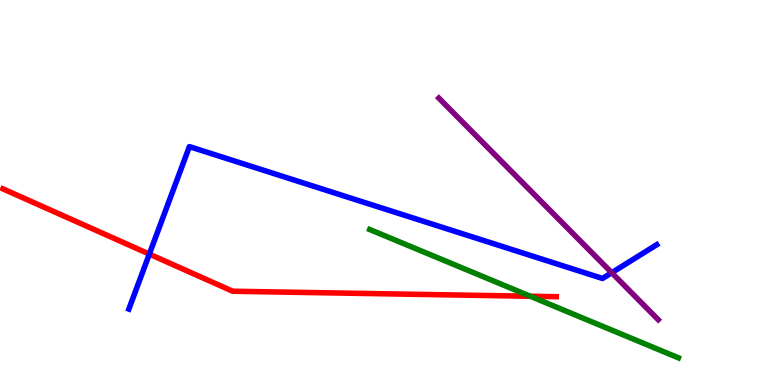[{'lines': ['blue', 'red'], 'intersections': [{'x': 1.93, 'y': 3.4}]}, {'lines': ['green', 'red'], 'intersections': [{'x': 6.84, 'y': 2.31}]}, {'lines': ['purple', 'red'], 'intersections': []}, {'lines': ['blue', 'green'], 'intersections': []}, {'lines': ['blue', 'purple'], 'intersections': [{'x': 7.89, 'y': 2.92}]}, {'lines': ['green', 'purple'], 'intersections': []}]